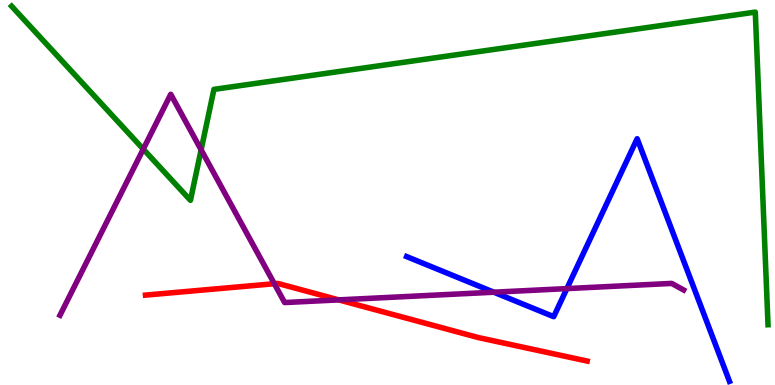[{'lines': ['blue', 'red'], 'intersections': []}, {'lines': ['green', 'red'], 'intersections': []}, {'lines': ['purple', 'red'], 'intersections': [{'x': 3.54, 'y': 2.63}, {'x': 4.37, 'y': 2.21}]}, {'lines': ['blue', 'green'], 'intersections': []}, {'lines': ['blue', 'purple'], 'intersections': [{'x': 6.37, 'y': 2.41}, {'x': 7.31, 'y': 2.5}]}, {'lines': ['green', 'purple'], 'intersections': [{'x': 1.85, 'y': 6.13}, {'x': 2.6, 'y': 6.11}]}]